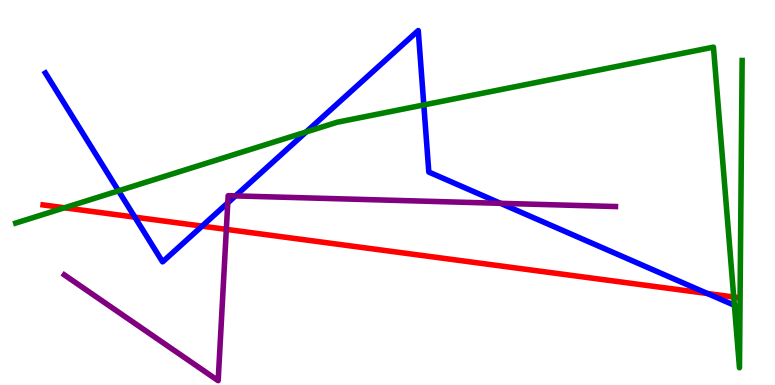[{'lines': ['blue', 'red'], 'intersections': [{'x': 1.74, 'y': 4.36}, {'x': 2.61, 'y': 4.13}, {'x': 9.13, 'y': 2.38}]}, {'lines': ['green', 'red'], 'intersections': [{'x': 0.832, 'y': 4.6}, {'x': 9.47, 'y': 2.29}]}, {'lines': ['purple', 'red'], 'intersections': [{'x': 2.92, 'y': 4.04}]}, {'lines': ['blue', 'green'], 'intersections': [{'x': 1.53, 'y': 5.04}, {'x': 3.95, 'y': 6.57}, {'x': 5.47, 'y': 7.27}, {'x': 9.48, 'y': 2.07}]}, {'lines': ['blue', 'purple'], 'intersections': [{'x': 2.94, 'y': 4.73}, {'x': 3.04, 'y': 4.91}, {'x': 6.46, 'y': 4.72}]}, {'lines': ['green', 'purple'], 'intersections': []}]